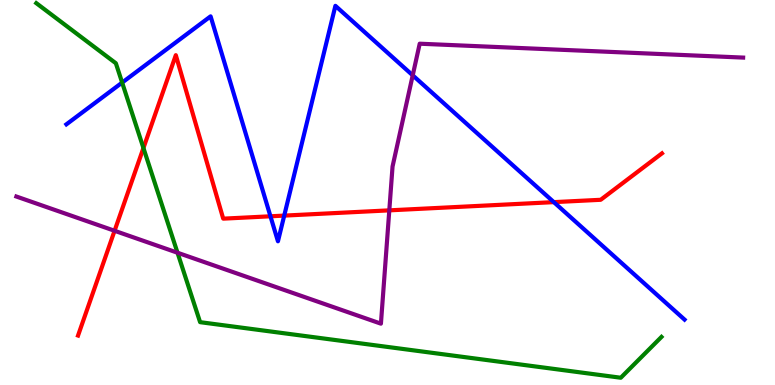[{'lines': ['blue', 'red'], 'intersections': [{'x': 3.49, 'y': 4.38}, {'x': 3.67, 'y': 4.4}, {'x': 7.15, 'y': 4.75}]}, {'lines': ['green', 'red'], 'intersections': [{'x': 1.85, 'y': 6.16}]}, {'lines': ['purple', 'red'], 'intersections': [{'x': 1.48, 'y': 4.01}, {'x': 5.02, 'y': 4.54}]}, {'lines': ['blue', 'green'], 'intersections': [{'x': 1.58, 'y': 7.85}]}, {'lines': ['blue', 'purple'], 'intersections': [{'x': 5.33, 'y': 8.04}]}, {'lines': ['green', 'purple'], 'intersections': [{'x': 2.29, 'y': 3.44}]}]